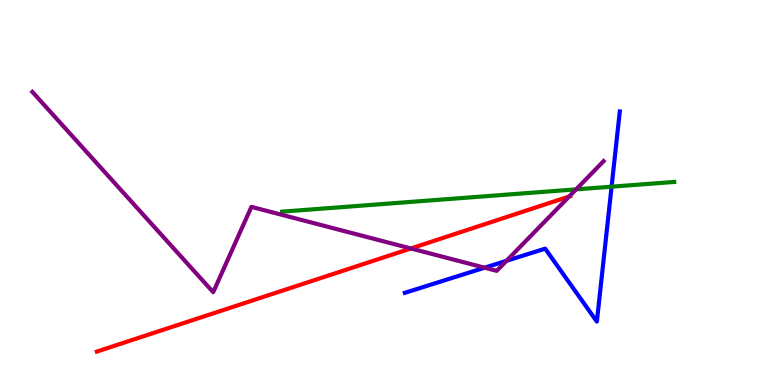[{'lines': ['blue', 'red'], 'intersections': []}, {'lines': ['green', 'red'], 'intersections': []}, {'lines': ['purple', 'red'], 'intersections': [{'x': 5.3, 'y': 3.55}, {'x': 7.34, 'y': 4.9}]}, {'lines': ['blue', 'green'], 'intersections': [{'x': 7.89, 'y': 5.15}]}, {'lines': ['blue', 'purple'], 'intersections': [{'x': 6.25, 'y': 3.05}, {'x': 6.54, 'y': 3.23}]}, {'lines': ['green', 'purple'], 'intersections': [{'x': 7.43, 'y': 5.08}]}]